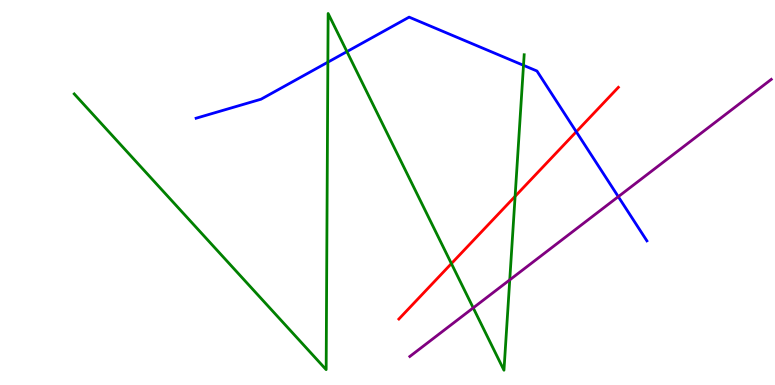[{'lines': ['blue', 'red'], 'intersections': [{'x': 7.44, 'y': 6.58}]}, {'lines': ['green', 'red'], 'intersections': [{'x': 5.82, 'y': 3.15}, {'x': 6.65, 'y': 4.9}]}, {'lines': ['purple', 'red'], 'intersections': []}, {'lines': ['blue', 'green'], 'intersections': [{'x': 4.23, 'y': 8.39}, {'x': 4.48, 'y': 8.66}, {'x': 6.75, 'y': 8.3}]}, {'lines': ['blue', 'purple'], 'intersections': [{'x': 7.98, 'y': 4.89}]}, {'lines': ['green', 'purple'], 'intersections': [{'x': 6.11, 'y': 2.0}, {'x': 6.58, 'y': 2.73}]}]